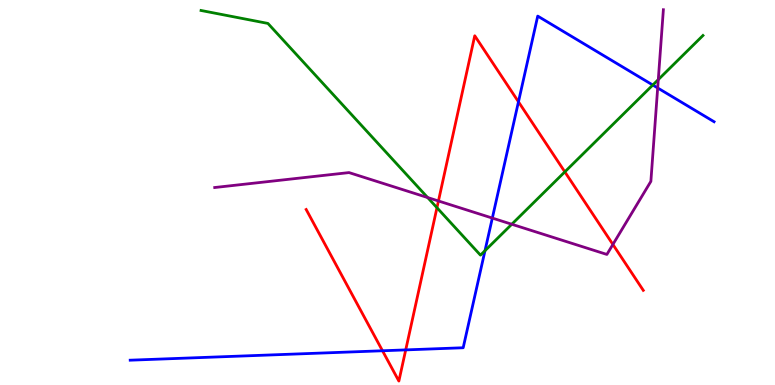[{'lines': ['blue', 'red'], 'intersections': [{'x': 4.94, 'y': 0.889}, {'x': 5.24, 'y': 0.912}, {'x': 6.69, 'y': 7.36}]}, {'lines': ['green', 'red'], 'intersections': [{'x': 5.64, 'y': 4.6}, {'x': 7.29, 'y': 5.54}]}, {'lines': ['purple', 'red'], 'intersections': [{'x': 5.66, 'y': 4.78}, {'x': 7.91, 'y': 3.65}]}, {'lines': ['blue', 'green'], 'intersections': [{'x': 6.26, 'y': 3.49}, {'x': 8.42, 'y': 7.79}]}, {'lines': ['blue', 'purple'], 'intersections': [{'x': 6.35, 'y': 4.34}, {'x': 8.49, 'y': 7.72}]}, {'lines': ['green', 'purple'], 'intersections': [{'x': 5.52, 'y': 4.87}, {'x': 6.6, 'y': 4.18}, {'x': 8.49, 'y': 7.93}]}]